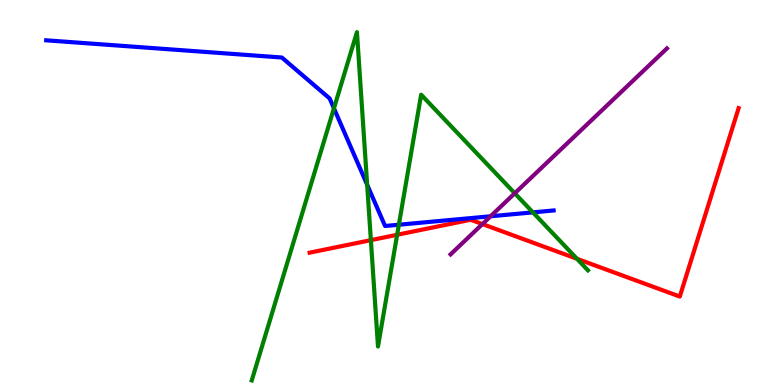[{'lines': ['blue', 'red'], 'intersections': []}, {'lines': ['green', 'red'], 'intersections': [{'x': 4.79, 'y': 3.76}, {'x': 5.12, 'y': 3.9}, {'x': 7.45, 'y': 3.28}]}, {'lines': ['purple', 'red'], 'intersections': [{'x': 6.22, 'y': 4.18}]}, {'lines': ['blue', 'green'], 'intersections': [{'x': 4.31, 'y': 7.19}, {'x': 4.74, 'y': 5.2}, {'x': 5.15, 'y': 4.16}, {'x': 6.88, 'y': 4.48}]}, {'lines': ['blue', 'purple'], 'intersections': [{'x': 6.33, 'y': 4.38}]}, {'lines': ['green', 'purple'], 'intersections': [{'x': 6.64, 'y': 4.98}]}]